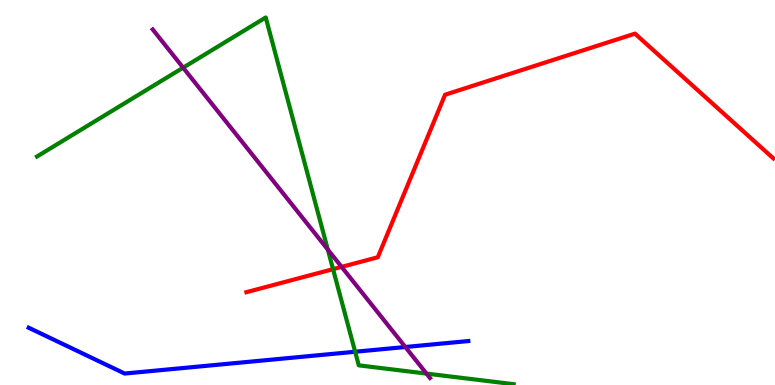[{'lines': ['blue', 'red'], 'intersections': []}, {'lines': ['green', 'red'], 'intersections': [{'x': 4.3, 'y': 3.01}]}, {'lines': ['purple', 'red'], 'intersections': [{'x': 4.41, 'y': 3.07}]}, {'lines': ['blue', 'green'], 'intersections': [{'x': 4.58, 'y': 0.864}]}, {'lines': ['blue', 'purple'], 'intersections': [{'x': 5.23, 'y': 0.987}]}, {'lines': ['green', 'purple'], 'intersections': [{'x': 2.36, 'y': 8.24}, {'x': 4.23, 'y': 3.52}, {'x': 5.5, 'y': 0.296}]}]